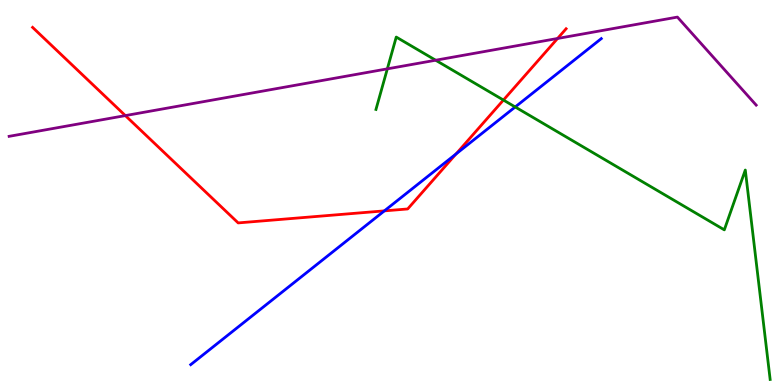[{'lines': ['blue', 'red'], 'intersections': [{'x': 4.96, 'y': 4.52}, {'x': 5.88, 'y': 6.0}]}, {'lines': ['green', 'red'], 'intersections': [{'x': 6.5, 'y': 7.4}]}, {'lines': ['purple', 'red'], 'intersections': [{'x': 1.62, 'y': 7.0}, {'x': 7.19, 'y': 9.0}]}, {'lines': ['blue', 'green'], 'intersections': [{'x': 6.65, 'y': 7.22}]}, {'lines': ['blue', 'purple'], 'intersections': []}, {'lines': ['green', 'purple'], 'intersections': [{'x': 5.0, 'y': 8.21}, {'x': 5.62, 'y': 8.44}]}]